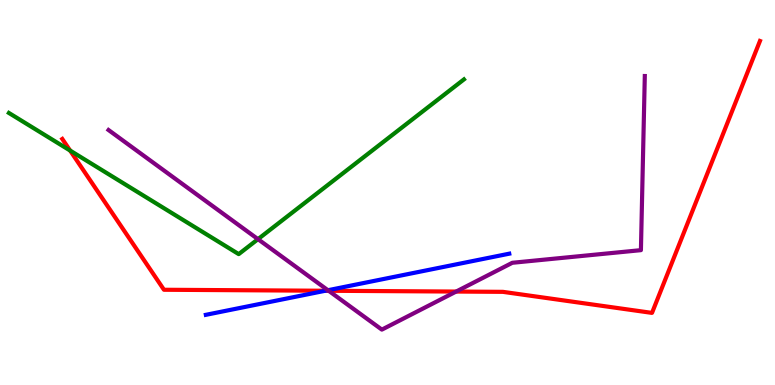[{'lines': ['blue', 'red'], 'intersections': [{'x': 4.2, 'y': 2.45}]}, {'lines': ['green', 'red'], 'intersections': [{'x': 0.905, 'y': 6.09}]}, {'lines': ['purple', 'red'], 'intersections': [{'x': 4.24, 'y': 2.45}, {'x': 5.89, 'y': 2.43}]}, {'lines': ['blue', 'green'], 'intersections': []}, {'lines': ['blue', 'purple'], 'intersections': [{'x': 4.23, 'y': 2.46}]}, {'lines': ['green', 'purple'], 'intersections': [{'x': 3.33, 'y': 3.79}]}]